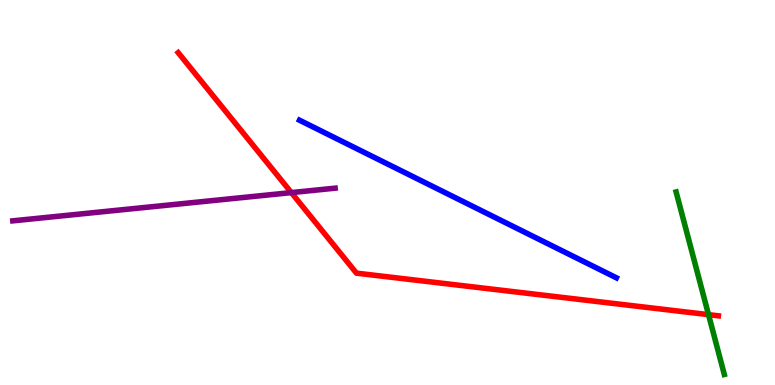[{'lines': ['blue', 'red'], 'intersections': []}, {'lines': ['green', 'red'], 'intersections': [{'x': 9.14, 'y': 1.83}]}, {'lines': ['purple', 'red'], 'intersections': [{'x': 3.76, 'y': 5.0}]}, {'lines': ['blue', 'green'], 'intersections': []}, {'lines': ['blue', 'purple'], 'intersections': []}, {'lines': ['green', 'purple'], 'intersections': []}]